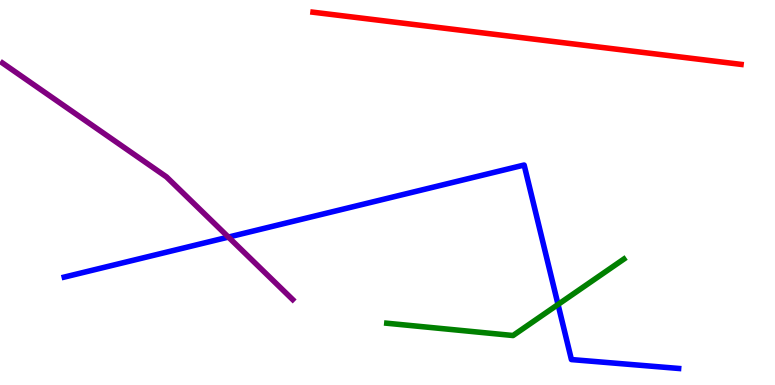[{'lines': ['blue', 'red'], 'intersections': []}, {'lines': ['green', 'red'], 'intersections': []}, {'lines': ['purple', 'red'], 'intersections': []}, {'lines': ['blue', 'green'], 'intersections': [{'x': 7.2, 'y': 2.09}]}, {'lines': ['blue', 'purple'], 'intersections': [{'x': 2.95, 'y': 3.84}]}, {'lines': ['green', 'purple'], 'intersections': []}]